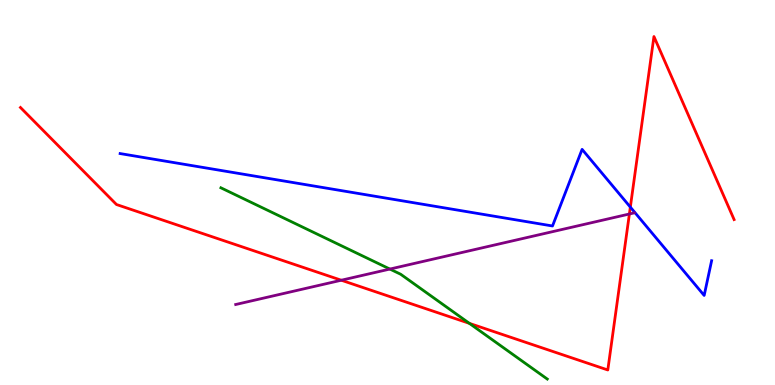[{'lines': ['blue', 'red'], 'intersections': [{'x': 8.13, 'y': 4.62}]}, {'lines': ['green', 'red'], 'intersections': [{'x': 6.06, 'y': 1.6}]}, {'lines': ['purple', 'red'], 'intersections': [{'x': 4.4, 'y': 2.72}, {'x': 8.12, 'y': 4.44}]}, {'lines': ['blue', 'green'], 'intersections': []}, {'lines': ['blue', 'purple'], 'intersections': []}, {'lines': ['green', 'purple'], 'intersections': [{'x': 5.03, 'y': 3.01}]}]